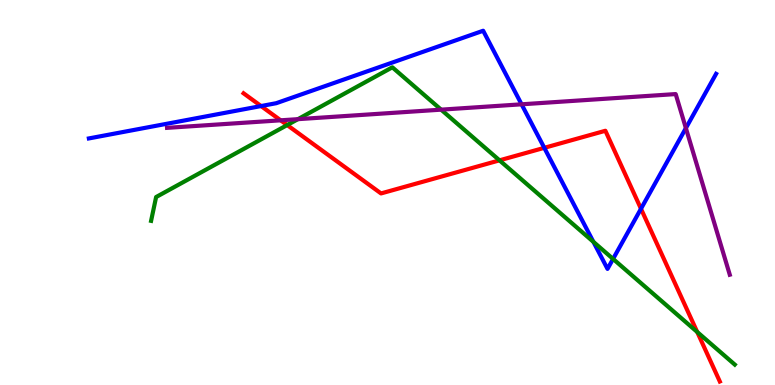[{'lines': ['blue', 'red'], 'intersections': [{'x': 3.37, 'y': 7.25}, {'x': 7.02, 'y': 6.16}, {'x': 8.27, 'y': 4.58}]}, {'lines': ['green', 'red'], 'intersections': [{'x': 3.71, 'y': 6.75}, {'x': 6.45, 'y': 5.84}, {'x': 9.0, 'y': 1.38}]}, {'lines': ['purple', 'red'], 'intersections': [{'x': 3.62, 'y': 6.88}]}, {'lines': ['blue', 'green'], 'intersections': [{'x': 7.66, 'y': 3.72}, {'x': 7.91, 'y': 3.27}]}, {'lines': ['blue', 'purple'], 'intersections': [{'x': 6.73, 'y': 7.29}, {'x': 8.85, 'y': 6.67}]}, {'lines': ['green', 'purple'], 'intersections': [{'x': 3.84, 'y': 6.9}, {'x': 5.69, 'y': 7.15}]}]